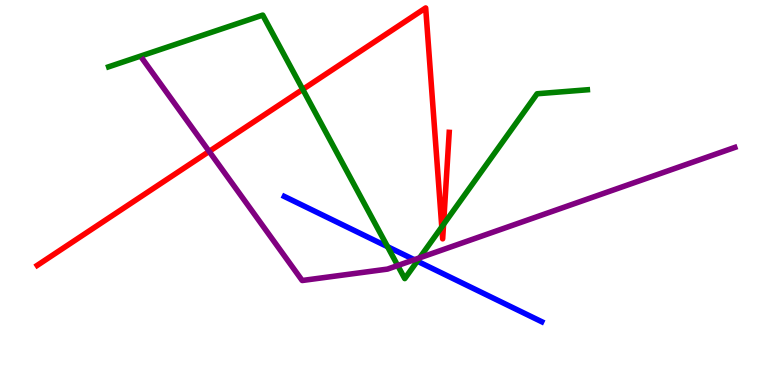[{'lines': ['blue', 'red'], 'intersections': []}, {'lines': ['green', 'red'], 'intersections': [{'x': 3.91, 'y': 7.68}, {'x': 5.7, 'y': 4.11}, {'x': 5.72, 'y': 4.17}]}, {'lines': ['purple', 'red'], 'intersections': [{'x': 2.7, 'y': 6.07}]}, {'lines': ['blue', 'green'], 'intersections': [{'x': 5.0, 'y': 3.59}, {'x': 5.38, 'y': 3.22}]}, {'lines': ['blue', 'purple'], 'intersections': [{'x': 5.35, 'y': 3.25}]}, {'lines': ['green', 'purple'], 'intersections': [{'x': 5.13, 'y': 3.1}, {'x': 5.41, 'y': 3.3}]}]